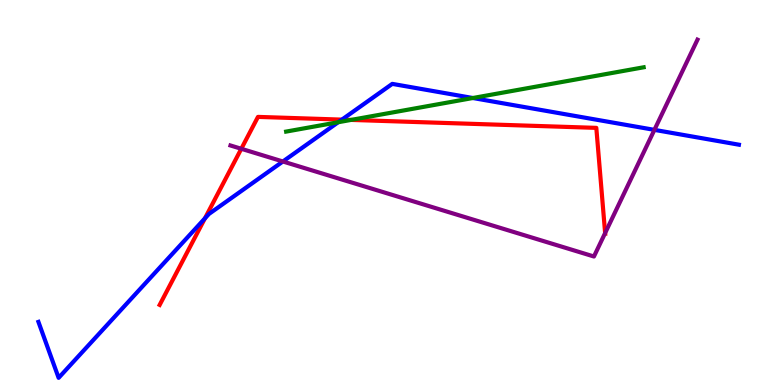[{'lines': ['blue', 'red'], 'intersections': [{'x': 2.64, 'y': 4.33}, {'x': 4.41, 'y': 6.89}]}, {'lines': ['green', 'red'], 'intersections': [{'x': 4.53, 'y': 6.89}]}, {'lines': ['purple', 'red'], 'intersections': [{'x': 3.11, 'y': 6.14}, {'x': 7.81, 'y': 3.95}]}, {'lines': ['blue', 'green'], 'intersections': [{'x': 4.36, 'y': 6.83}, {'x': 6.1, 'y': 7.45}]}, {'lines': ['blue', 'purple'], 'intersections': [{'x': 3.65, 'y': 5.81}, {'x': 8.44, 'y': 6.63}]}, {'lines': ['green', 'purple'], 'intersections': []}]